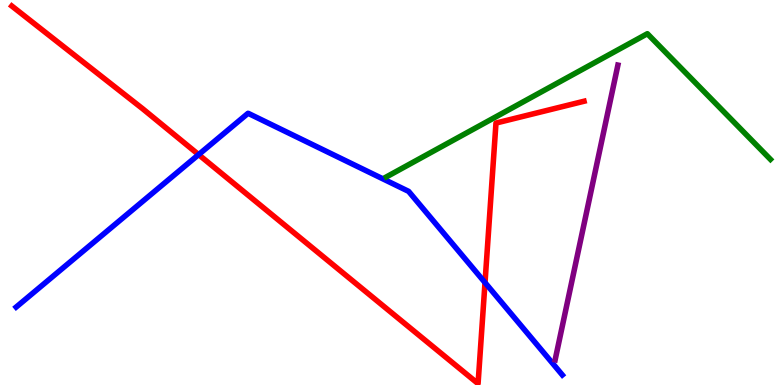[{'lines': ['blue', 'red'], 'intersections': [{'x': 2.56, 'y': 5.98}, {'x': 6.26, 'y': 2.66}]}, {'lines': ['green', 'red'], 'intersections': []}, {'lines': ['purple', 'red'], 'intersections': []}, {'lines': ['blue', 'green'], 'intersections': []}, {'lines': ['blue', 'purple'], 'intersections': []}, {'lines': ['green', 'purple'], 'intersections': []}]